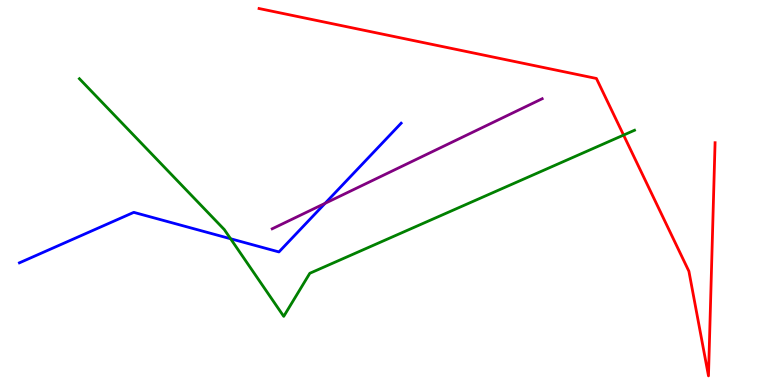[{'lines': ['blue', 'red'], 'intersections': []}, {'lines': ['green', 'red'], 'intersections': [{'x': 8.05, 'y': 6.49}]}, {'lines': ['purple', 'red'], 'intersections': []}, {'lines': ['blue', 'green'], 'intersections': [{'x': 2.98, 'y': 3.8}]}, {'lines': ['blue', 'purple'], 'intersections': [{'x': 4.19, 'y': 4.72}]}, {'lines': ['green', 'purple'], 'intersections': []}]